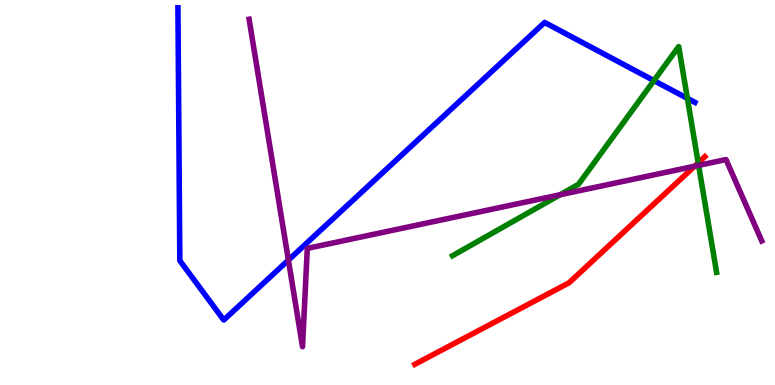[{'lines': ['blue', 'red'], 'intersections': []}, {'lines': ['green', 'red'], 'intersections': [{'x': 9.01, 'y': 5.77}]}, {'lines': ['purple', 'red'], 'intersections': [{'x': 8.96, 'y': 5.68}]}, {'lines': ['blue', 'green'], 'intersections': [{'x': 8.44, 'y': 7.91}, {'x': 8.87, 'y': 7.44}]}, {'lines': ['blue', 'purple'], 'intersections': [{'x': 3.72, 'y': 3.24}]}, {'lines': ['green', 'purple'], 'intersections': [{'x': 7.23, 'y': 4.94}, {'x': 9.01, 'y': 5.7}]}]